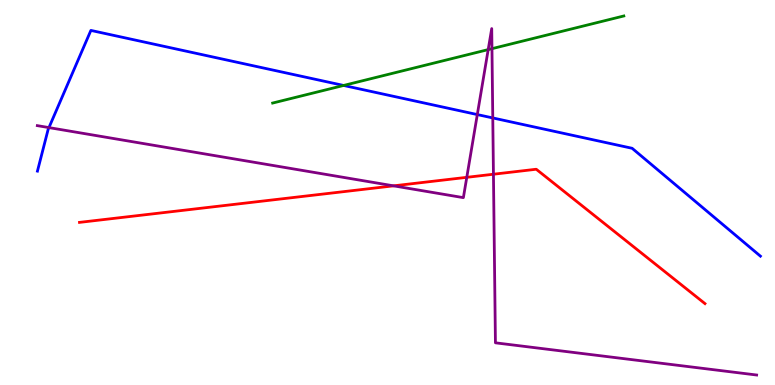[{'lines': ['blue', 'red'], 'intersections': []}, {'lines': ['green', 'red'], 'intersections': []}, {'lines': ['purple', 'red'], 'intersections': [{'x': 5.08, 'y': 5.17}, {'x': 6.02, 'y': 5.39}, {'x': 6.37, 'y': 5.47}]}, {'lines': ['blue', 'green'], 'intersections': [{'x': 4.43, 'y': 7.78}]}, {'lines': ['blue', 'purple'], 'intersections': [{'x': 0.632, 'y': 6.69}, {'x': 6.16, 'y': 7.02}, {'x': 6.36, 'y': 6.94}]}, {'lines': ['green', 'purple'], 'intersections': [{'x': 6.3, 'y': 8.71}, {'x': 6.35, 'y': 8.74}]}]